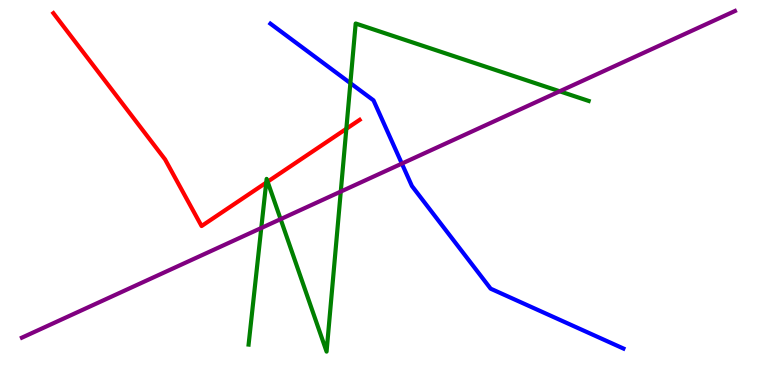[{'lines': ['blue', 'red'], 'intersections': []}, {'lines': ['green', 'red'], 'intersections': [{'x': 3.44, 'y': 5.26}, {'x': 3.45, 'y': 5.28}, {'x': 4.47, 'y': 6.65}]}, {'lines': ['purple', 'red'], 'intersections': []}, {'lines': ['blue', 'green'], 'intersections': [{'x': 4.52, 'y': 7.84}]}, {'lines': ['blue', 'purple'], 'intersections': [{'x': 5.19, 'y': 5.75}]}, {'lines': ['green', 'purple'], 'intersections': [{'x': 3.37, 'y': 4.08}, {'x': 3.62, 'y': 4.31}, {'x': 4.4, 'y': 5.02}, {'x': 7.22, 'y': 7.63}]}]